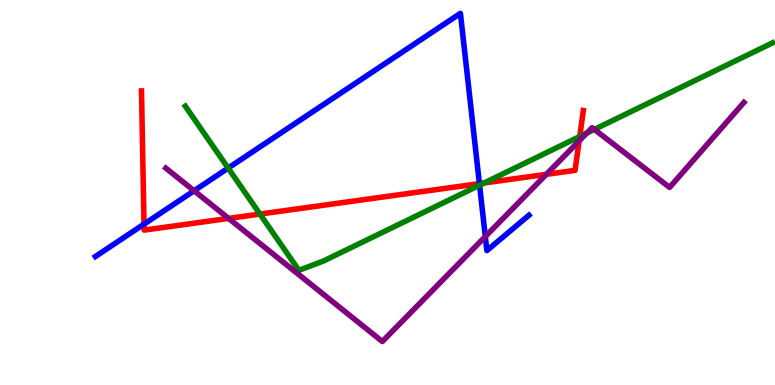[{'lines': ['blue', 'red'], 'intersections': [{'x': 1.86, 'y': 4.18}, {'x': 6.19, 'y': 5.23}]}, {'lines': ['green', 'red'], 'intersections': [{'x': 3.35, 'y': 4.44}, {'x': 6.25, 'y': 5.25}, {'x': 7.48, 'y': 6.45}]}, {'lines': ['purple', 'red'], 'intersections': [{'x': 2.95, 'y': 4.33}, {'x': 7.05, 'y': 5.47}, {'x': 7.47, 'y': 6.34}]}, {'lines': ['blue', 'green'], 'intersections': [{'x': 2.94, 'y': 5.63}, {'x': 6.19, 'y': 5.19}]}, {'lines': ['blue', 'purple'], 'intersections': [{'x': 2.5, 'y': 5.05}, {'x': 6.26, 'y': 3.86}]}, {'lines': ['green', 'purple'], 'intersections': [{'x': 7.57, 'y': 6.54}, {'x': 7.67, 'y': 6.64}]}]